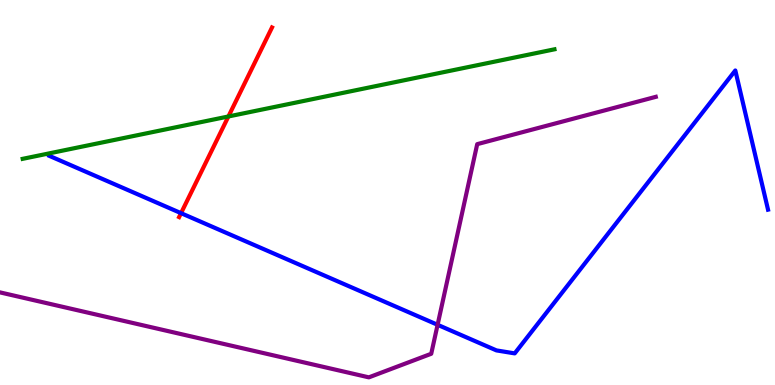[{'lines': ['blue', 'red'], 'intersections': [{'x': 2.34, 'y': 4.46}]}, {'lines': ['green', 'red'], 'intersections': [{'x': 2.95, 'y': 6.97}]}, {'lines': ['purple', 'red'], 'intersections': []}, {'lines': ['blue', 'green'], 'intersections': []}, {'lines': ['blue', 'purple'], 'intersections': [{'x': 5.65, 'y': 1.56}]}, {'lines': ['green', 'purple'], 'intersections': []}]